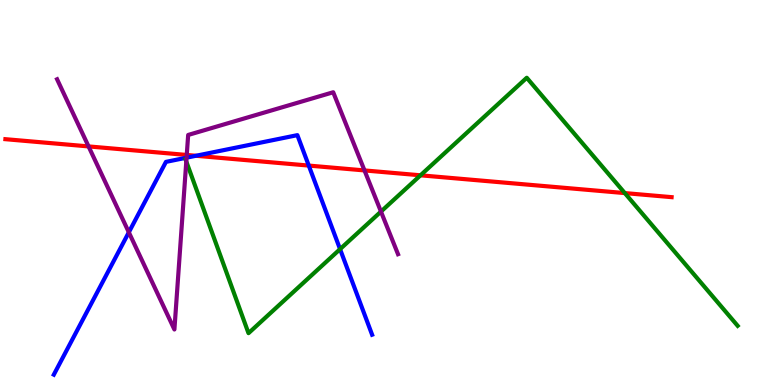[{'lines': ['blue', 'red'], 'intersections': [{'x': 2.53, 'y': 5.95}, {'x': 3.98, 'y': 5.7}]}, {'lines': ['green', 'red'], 'intersections': [{'x': 5.43, 'y': 5.45}, {'x': 8.06, 'y': 4.98}]}, {'lines': ['purple', 'red'], 'intersections': [{'x': 1.14, 'y': 6.2}, {'x': 2.41, 'y': 5.98}, {'x': 4.7, 'y': 5.57}]}, {'lines': ['blue', 'green'], 'intersections': [{'x': 4.39, 'y': 3.53}]}, {'lines': ['blue', 'purple'], 'intersections': [{'x': 1.66, 'y': 3.97}, {'x': 2.41, 'y': 5.9}]}, {'lines': ['green', 'purple'], 'intersections': [{'x': 2.4, 'y': 5.81}, {'x': 4.92, 'y': 4.5}]}]